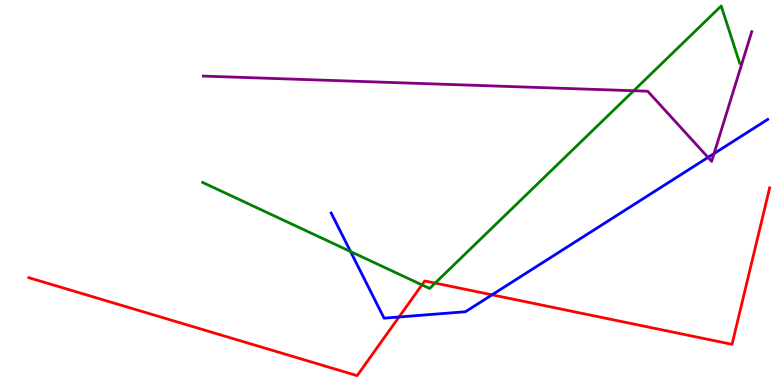[{'lines': ['blue', 'red'], 'intersections': [{'x': 5.15, 'y': 1.77}, {'x': 6.35, 'y': 2.34}]}, {'lines': ['green', 'red'], 'intersections': [{'x': 5.44, 'y': 2.6}, {'x': 5.61, 'y': 2.65}]}, {'lines': ['purple', 'red'], 'intersections': []}, {'lines': ['blue', 'green'], 'intersections': [{'x': 4.52, 'y': 3.47}]}, {'lines': ['blue', 'purple'], 'intersections': [{'x': 9.14, 'y': 5.91}, {'x': 9.21, 'y': 6.01}]}, {'lines': ['green', 'purple'], 'intersections': [{'x': 8.18, 'y': 7.64}]}]